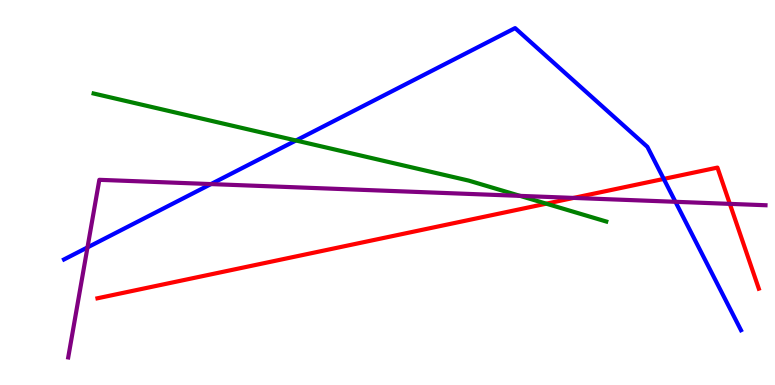[{'lines': ['blue', 'red'], 'intersections': [{'x': 8.56, 'y': 5.35}]}, {'lines': ['green', 'red'], 'intersections': [{'x': 7.05, 'y': 4.71}]}, {'lines': ['purple', 'red'], 'intersections': [{'x': 7.4, 'y': 4.86}, {'x': 9.42, 'y': 4.7}]}, {'lines': ['blue', 'green'], 'intersections': [{'x': 3.82, 'y': 6.35}]}, {'lines': ['blue', 'purple'], 'intersections': [{'x': 1.13, 'y': 3.57}, {'x': 2.72, 'y': 5.22}, {'x': 8.72, 'y': 4.76}]}, {'lines': ['green', 'purple'], 'intersections': [{'x': 6.71, 'y': 4.91}]}]